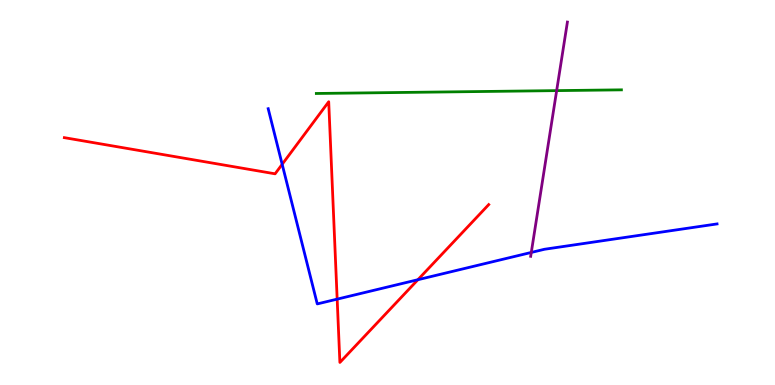[{'lines': ['blue', 'red'], 'intersections': [{'x': 3.64, 'y': 5.73}, {'x': 4.35, 'y': 2.23}, {'x': 5.39, 'y': 2.73}]}, {'lines': ['green', 'red'], 'intersections': []}, {'lines': ['purple', 'red'], 'intersections': []}, {'lines': ['blue', 'green'], 'intersections': []}, {'lines': ['blue', 'purple'], 'intersections': [{'x': 6.86, 'y': 3.44}]}, {'lines': ['green', 'purple'], 'intersections': [{'x': 7.18, 'y': 7.65}]}]